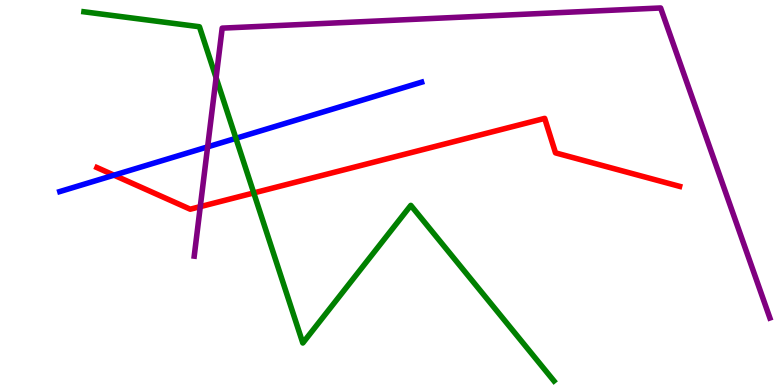[{'lines': ['blue', 'red'], 'intersections': [{'x': 1.47, 'y': 5.45}]}, {'lines': ['green', 'red'], 'intersections': [{'x': 3.27, 'y': 4.99}]}, {'lines': ['purple', 'red'], 'intersections': [{'x': 2.58, 'y': 4.63}]}, {'lines': ['blue', 'green'], 'intersections': [{'x': 3.04, 'y': 6.41}]}, {'lines': ['blue', 'purple'], 'intersections': [{'x': 2.68, 'y': 6.19}]}, {'lines': ['green', 'purple'], 'intersections': [{'x': 2.79, 'y': 7.98}]}]